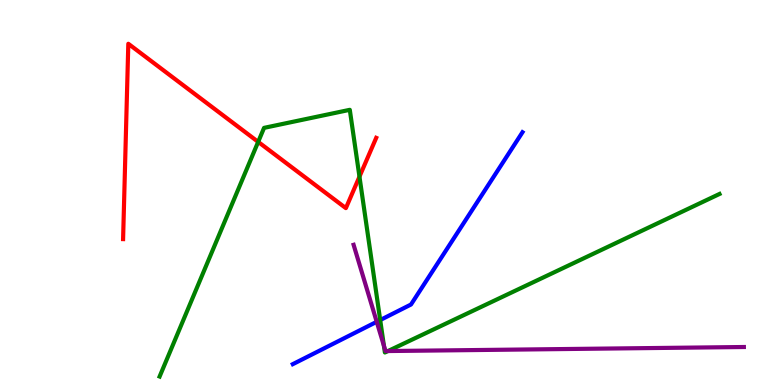[{'lines': ['blue', 'red'], 'intersections': []}, {'lines': ['green', 'red'], 'intersections': [{'x': 3.33, 'y': 6.31}, {'x': 4.64, 'y': 5.41}]}, {'lines': ['purple', 'red'], 'intersections': []}, {'lines': ['blue', 'green'], 'intersections': [{'x': 4.91, 'y': 1.69}]}, {'lines': ['blue', 'purple'], 'intersections': [{'x': 4.86, 'y': 1.64}]}, {'lines': ['green', 'purple'], 'intersections': [{'x': 4.95, 'y': 1.02}, {'x': 5.01, 'y': 0.882}]}]